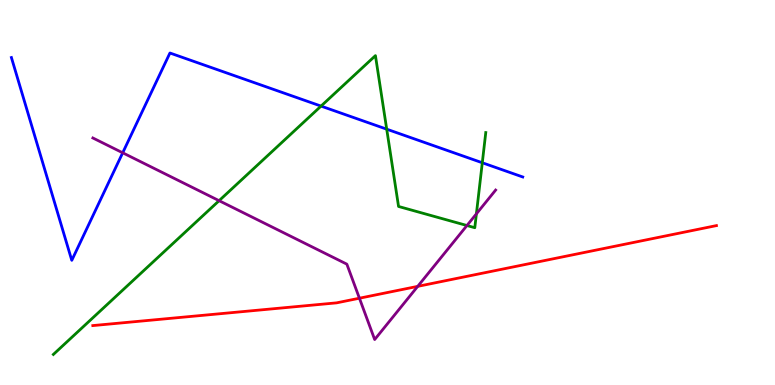[{'lines': ['blue', 'red'], 'intersections': []}, {'lines': ['green', 'red'], 'intersections': []}, {'lines': ['purple', 'red'], 'intersections': [{'x': 4.64, 'y': 2.25}, {'x': 5.39, 'y': 2.56}]}, {'lines': ['blue', 'green'], 'intersections': [{'x': 4.14, 'y': 7.24}, {'x': 4.99, 'y': 6.64}, {'x': 6.22, 'y': 5.77}]}, {'lines': ['blue', 'purple'], 'intersections': [{'x': 1.58, 'y': 6.03}]}, {'lines': ['green', 'purple'], 'intersections': [{'x': 2.83, 'y': 4.79}, {'x': 6.03, 'y': 4.14}, {'x': 6.15, 'y': 4.45}]}]